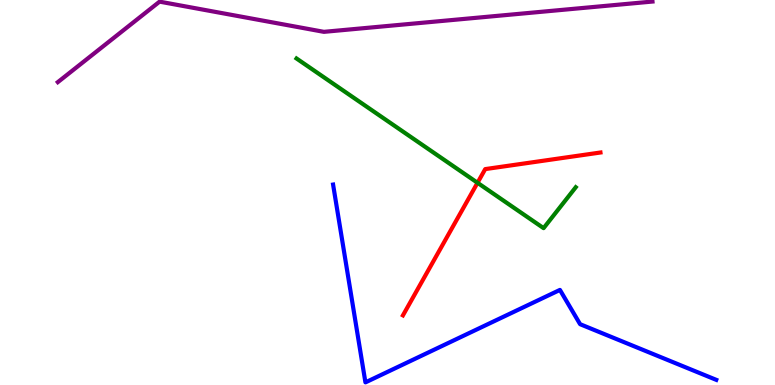[{'lines': ['blue', 'red'], 'intersections': []}, {'lines': ['green', 'red'], 'intersections': [{'x': 6.16, 'y': 5.25}]}, {'lines': ['purple', 'red'], 'intersections': []}, {'lines': ['blue', 'green'], 'intersections': []}, {'lines': ['blue', 'purple'], 'intersections': []}, {'lines': ['green', 'purple'], 'intersections': []}]